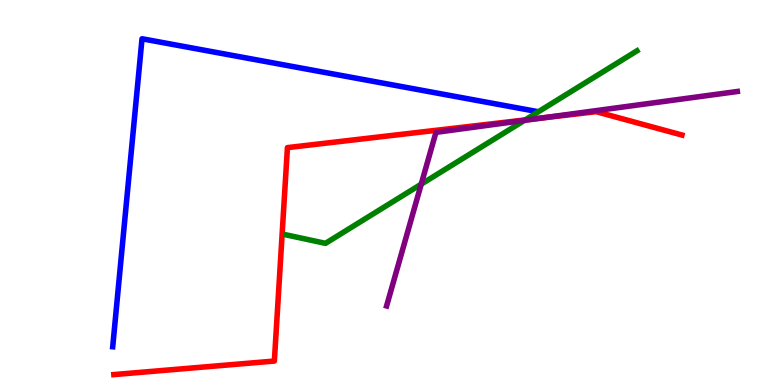[{'lines': ['blue', 'red'], 'intersections': []}, {'lines': ['green', 'red'], 'intersections': [{'x': 6.78, 'y': 6.88}]}, {'lines': ['purple', 'red'], 'intersections': [{'x': 6.99, 'y': 6.93}]}, {'lines': ['blue', 'green'], 'intersections': []}, {'lines': ['blue', 'purple'], 'intersections': []}, {'lines': ['green', 'purple'], 'intersections': [{'x': 5.44, 'y': 5.22}, {'x': 6.77, 'y': 6.87}]}]